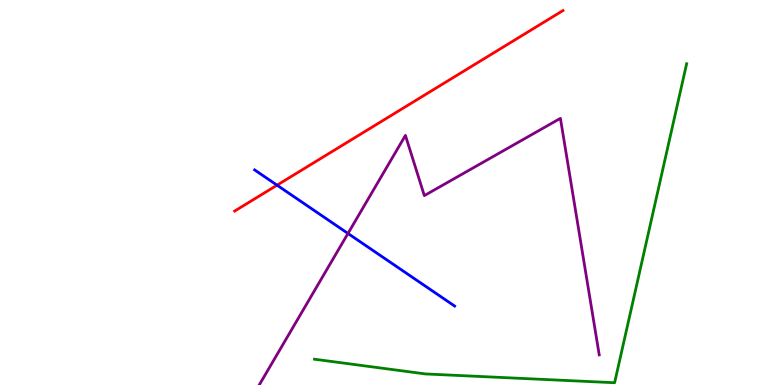[{'lines': ['blue', 'red'], 'intersections': [{'x': 3.57, 'y': 5.19}]}, {'lines': ['green', 'red'], 'intersections': []}, {'lines': ['purple', 'red'], 'intersections': []}, {'lines': ['blue', 'green'], 'intersections': []}, {'lines': ['blue', 'purple'], 'intersections': [{'x': 4.49, 'y': 3.94}]}, {'lines': ['green', 'purple'], 'intersections': []}]